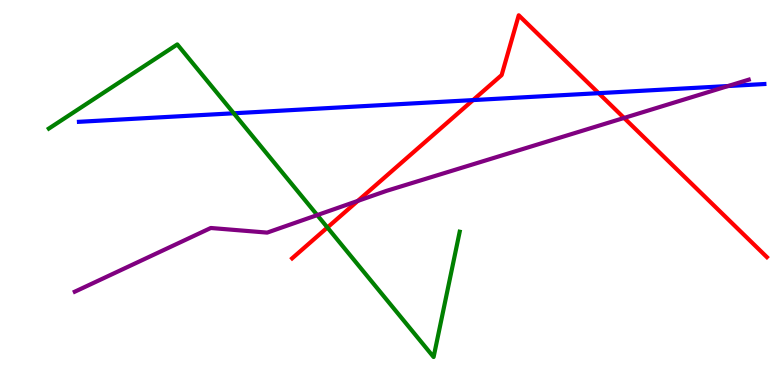[{'lines': ['blue', 'red'], 'intersections': [{'x': 6.1, 'y': 7.4}, {'x': 7.72, 'y': 7.58}]}, {'lines': ['green', 'red'], 'intersections': [{'x': 4.22, 'y': 4.09}]}, {'lines': ['purple', 'red'], 'intersections': [{'x': 4.62, 'y': 4.78}, {'x': 8.05, 'y': 6.94}]}, {'lines': ['blue', 'green'], 'intersections': [{'x': 3.02, 'y': 7.06}]}, {'lines': ['blue', 'purple'], 'intersections': [{'x': 9.39, 'y': 7.77}]}, {'lines': ['green', 'purple'], 'intersections': [{'x': 4.09, 'y': 4.41}]}]